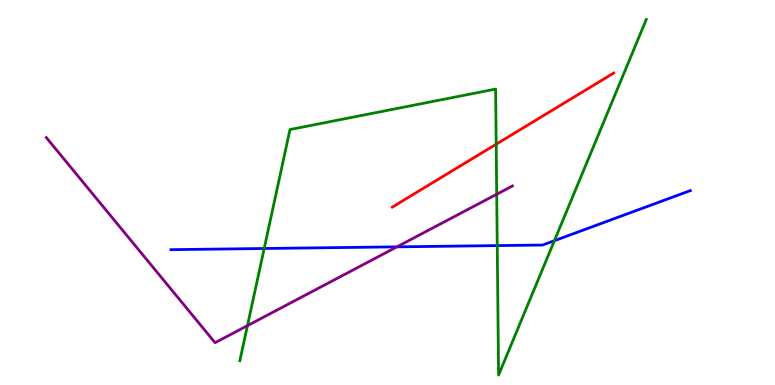[{'lines': ['blue', 'red'], 'intersections': []}, {'lines': ['green', 'red'], 'intersections': [{'x': 6.4, 'y': 6.25}]}, {'lines': ['purple', 'red'], 'intersections': []}, {'lines': ['blue', 'green'], 'intersections': [{'x': 3.41, 'y': 3.55}, {'x': 6.42, 'y': 3.62}, {'x': 7.15, 'y': 3.75}]}, {'lines': ['blue', 'purple'], 'intersections': [{'x': 5.12, 'y': 3.59}]}, {'lines': ['green', 'purple'], 'intersections': [{'x': 3.19, 'y': 1.54}, {'x': 6.41, 'y': 4.95}]}]